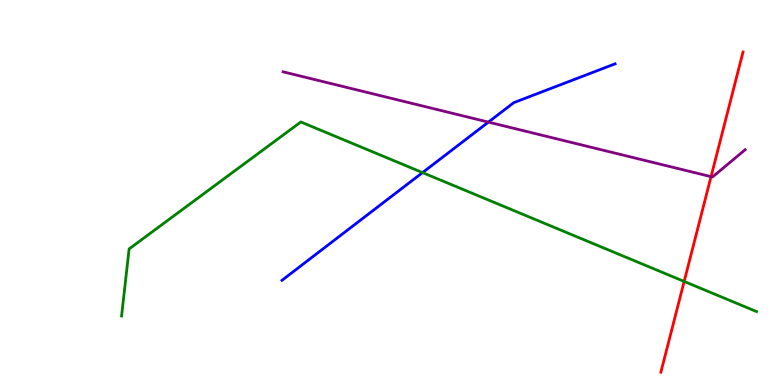[{'lines': ['blue', 'red'], 'intersections': []}, {'lines': ['green', 'red'], 'intersections': [{'x': 8.83, 'y': 2.69}]}, {'lines': ['purple', 'red'], 'intersections': [{'x': 9.17, 'y': 5.41}]}, {'lines': ['blue', 'green'], 'intersections': [{'x': 5.45, 'y': 5.52}]}, {'lines': ['blue', 'purple'], 'intersections': [{'x': 6.3, 'y': 6.83}]}, {'lines': ['green', 'purple'], 'intersections': []}]